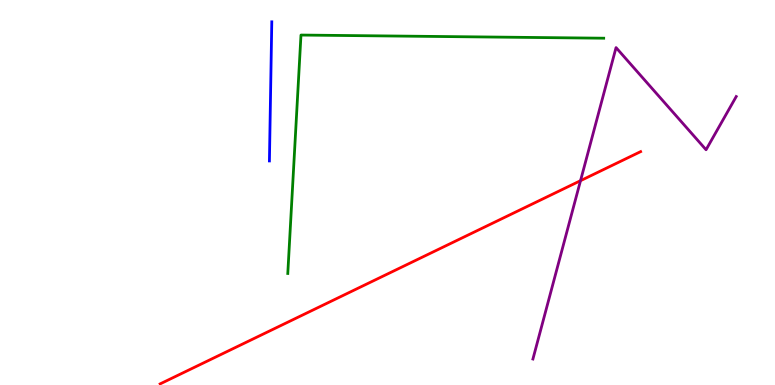[{'lines': ['blue', 'red'], 'intersections': []}, {'lines': ['green', 'red'], 'intersections': []}, {'lines': ['purple', 'red'], 'intersections': [{'x': 7.49, 'y': 5.31}]}, {'lines': ['blue', 'green'], 'intersections': []}, {'lines': ['blue', 'purple'], 'intersections': []}, {'lines': ['green', 'purple'], 'intersections': []}]